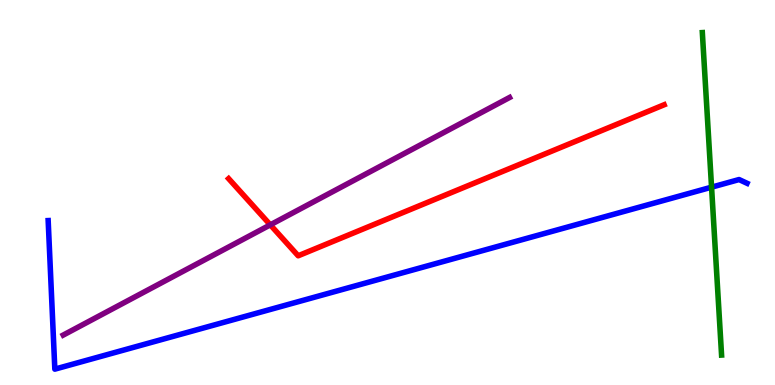[{'lines': ['blue', 'red'], 'intersections': []}, {'lines': ['green', 'red'], 'intersections': []}, {'lines': ['purple', 'red'], 'intersections': [{'x': 3.49, 'y': 4.16}]}, {'lines': ['blue', 'green'], 'intersections': [{'x': 9.18, 'y': 5.14}]}, {'lines': ['blue', 'purple'], 'intersections': []}, {'lines': ['green', 'purple'], 'intersections': []}]